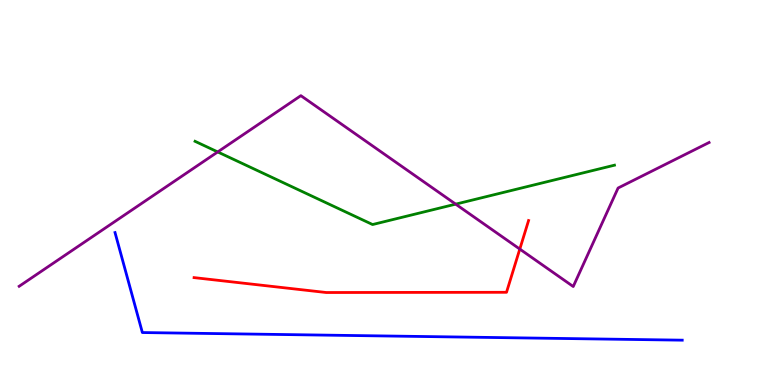[{'lines': ['blue', 'red'], 'intersections': []}, {'lines': ['green', 'red'], 'intersections': []}, {'lines': ['purple', 'red'], 'intersections': [{'x': 6.71, 'y': 3.53}]}, {'lines': ['blue', 'green'], 'intersections': []}, {'lines': ['blue', 'purple'], 'intersections': []}, {'lines': ['green', 'purple'], 'intersections': [{'x': 2.81, 'y': 6.05}, {'x': 5.88, 'y': 4.7}]}]